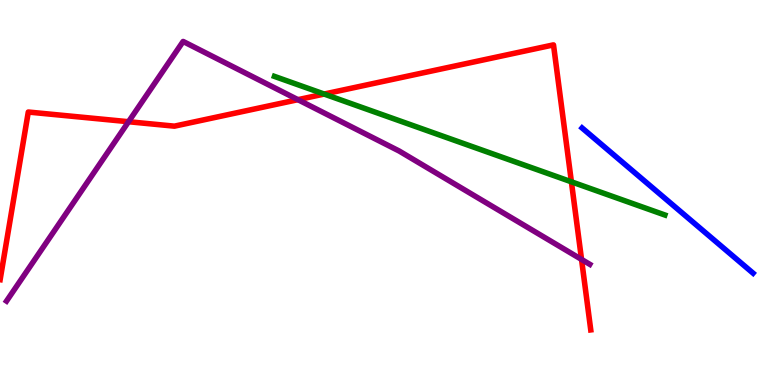[{'lines': ['blue', 'red'], 'intersections': []}, {'lines': ['green', 'red'], 'intersections': [{'x': 4.18, 'y': 7.56}, {'x': 7.37, 'y': 5.28}]}, {'lines': ['purple', 'red'], 'intersections': [{'x': 1.66, 'y': 6.84}, {'x': 3.84, 'y': 7.41}, {'x': 7.5, 'y': 3.26}]}, {'lines': ['blue', 'green'], 'intersections': []}, {'lines': ['blue', 'purple'], 'intersections': []}, {'lines': ['green', 'purple'], 'intersections': []}]